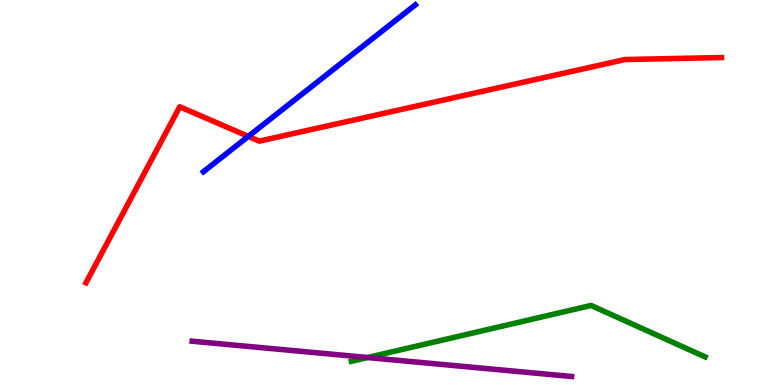[{'lines': ['blue', 'red'], 'intersections': [{'x': 3.2, 'y': 6.46}]}, {'lines': ['green', 'red'], 'intersections': []}, {'lines': ['purple', 'red'], 'intersections': []}, {'lines': ['blue', 'green'], 'intersections': []}, {'lines': ['blue', 'purple'], 'intersections': []}, {'lines': ['green', 'purple'], 'intersections': [{'x': 4.74, 'y': 0.714}]}]